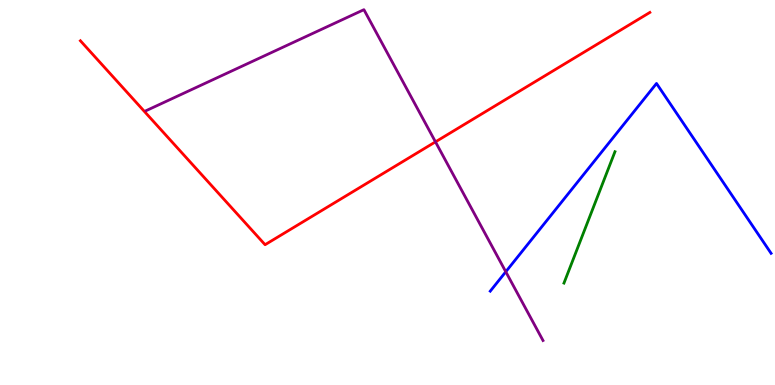[{'lines': ['blue', 'red'], 'intersections': []}, {'lines': ['green', 'red'], 'intersections': []}, {'lines': ['purple', 'red'], 'intersections': [{'x': 5.62, 'y': 6.32}]}, {'lines': ['blue', 'green'], 'intersections': []}, {'lines': ['blue', 'purple'], 'intersections': [{'x': 6.53, 'y': 2.94}]}, {'lines': ['green', 'purple'], 'intersections': []}]